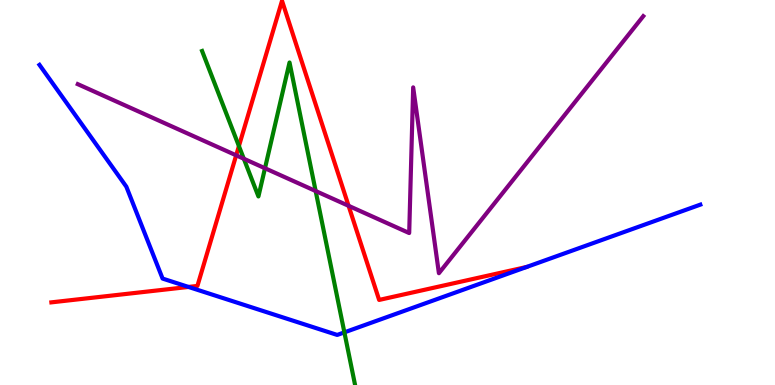[{'lines': ['blue', 'red'], 'intersections': [{'x': 2.43, 'y': 2.55}]}, {'lines': ['green', 'red'], 'intersections': [{'x': 3.08, 'y': 6.21}]}, {'lines': ['purple', 'red'], 'intersections': [{'x': 3.05, 'y': 5.97}, {'x': 4.5, 'y': 4.65}]}, {'lines': ['blue', 'green'], 'intersections': [{'x': 4.44, 'y': 1.37}]}, {'lines': ['blue', 'purple'], 'intersections': []}, {'lines': ['green', 'purple'], 'intersections': [{'x': 3.15, 'y': 5.88}, {'x': 3.42, 'y': 5.63}, {'x': 4.07, 'y': 5.04}]}]